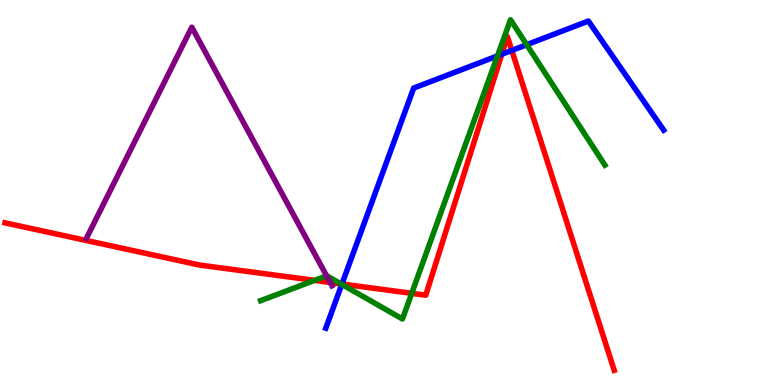[{'lines': ['blue', 'red'], 'intersections': [{'x': 4.41, 'y': 2.62}, {'x': 6.47, 'y': 8.59}, {'x': 6.6, 'y': 8.69}]}, {'lines': ['green', 'red'], 'intersections': [{'x': 4.06, 'y': 2.72}, {'x': 4.4, 'y': 2.63}, {'x': 5.31, 'y': 2.38}]}, {'lines': ['purple', 'red'], 'intersections': [{'x': 4.26, 'y': 2.66}]}, {'lines': ['blue', 'green'], 'intersections': [{'x': 4.41, 'y': 2.61}, {'x': 6.42, 'y': 8.55}, {'x': 6.8, 'y': 8.84}]}, {'lines': ['blue', 'purple'], 'intersections': []}, {'lines': ['green', 'purple'], 'intersections': [{'x': 4.21, 'y': 2.84}]}]